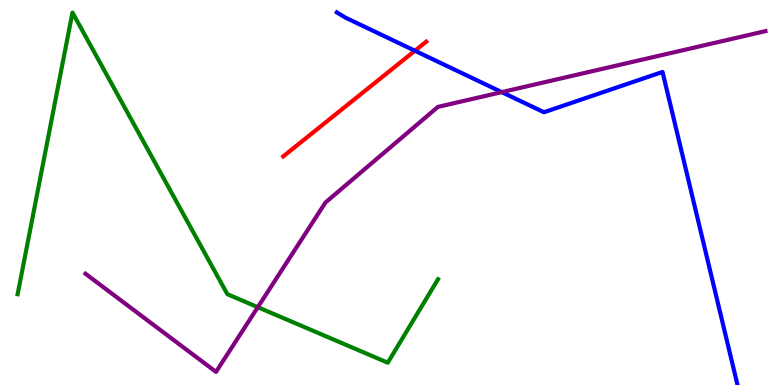[{'lines': ['blue', 'red'], 'intersections': [{'x': 5.35, 'y': 8.68}]}, {'lines': ['green', 'red'], 'intersections': []}, {'lines': ['purple', 'red'], 'intersections': []}, {'lines': ['blue', 'green'], 'intersections': []}, {'lines': ['blue', 'purple'], 'intersections': [{'x': 6.47, 'y': 7.61}]}, {'lines': ['green', 'purple'], 'intersections': [{'x': 3.33, 'y': 2.02}]}]